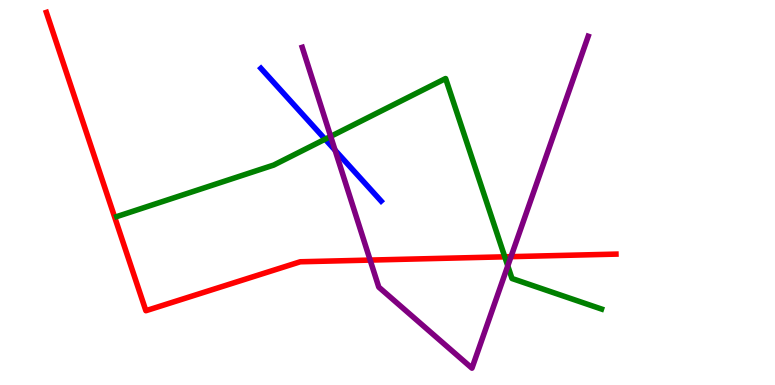[{'lines': ['blue', 'red'], 'intersections': []}, {'lines': ['green', 'red'], 'intersections': [{'x': 6.51, 'y': 3.33}]}, {'lines': ['purple', 'red'], 'intersections': [{'x': 4.78, 'y': 3.24}, {'x': 6.59, 'y': 3.33}]}, {'lines': ['blue', 'green'], 'intersections': [{'x': 4.19, 'y': 6.38}]}, {'lines': ['blue', 'purple'], 'intersections': [{'x': 4.32, 'y': 6.1}]}, {'lines': ['green', 'purple'], 'intersections': [{'x': 4.27, 'y': 6.46}, {'x': 6.55, 'y': 3.09}]}]